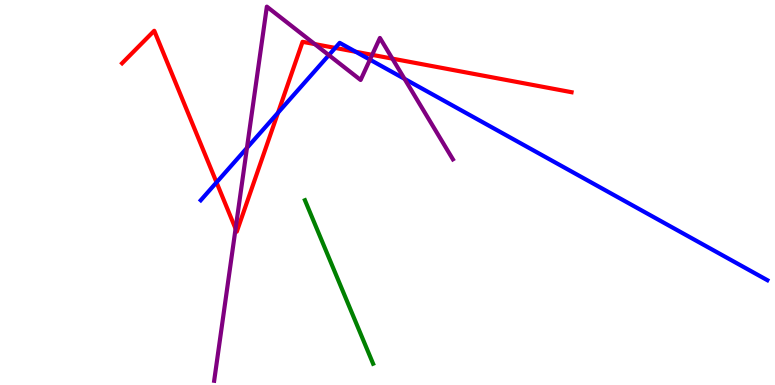[{'lines': ['blue', 'red'], 'intersections': [{'x': 2.79, 'y': 5.26}, {'x': 3.59, 'y': 7.07}, {'x': 4.33, 'y': 8.76}, {'x': 4.59, 'y': 8.66}]}, {'lines': ['green', 'red'], 'intersections': []}, {'lines': ['purple', 'red'], 'intersections': [{'x': 3.04, 'y': 4.06}, {'x': 4.06, 'y': 8.85}, {'x': 4.8, 'y': 8.58}, {'x': 5.06, 'y': 8.48}]}, {'lines': ['blue', 'green'], 'intersections': []}, {'lines': ['blue', 'purple'], 'intersections': [{'x': 3.19, 'y': 6.16}, {'x': 4.24, 'y': 8.57}, {'x': 4.77, 'y': 8.45}, {'x': 5.22, 'y': 7.95}]}, {'lines': ['green', 'purple'], 'intersections': []}]